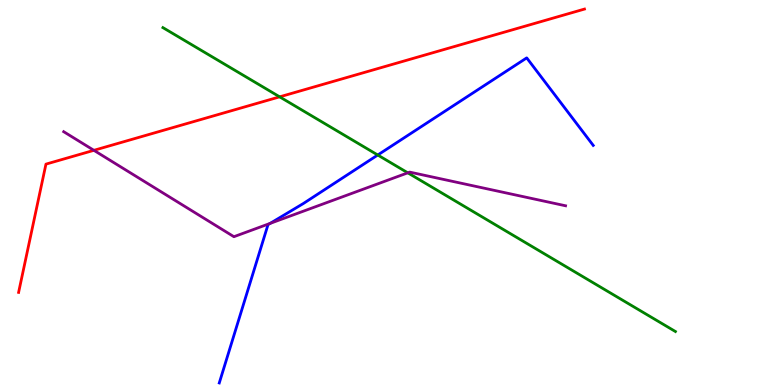[{'lines': ['blue', 'red'], 'intersections': []}, {'lines': ['green', 'red'], 'intersections': [{'x': 3.61, 'y': 7.48}]}, {'lines': ['purple', 'red'], 'intersections': [{'x': 1.21, 'y': 6.1}]}, {'lines': ['blue', 'green'], 'intersections': [{'x': 4.87, 'y': 5.97}]}, {'lines': ['blue', 'purple'], 'intersections': [{'x': 3.49, 'y': 4.2}]}, {'lines': ['green', 'purple'], 'intersections': [{'x': 5.26, 'y': 5.51}]}]